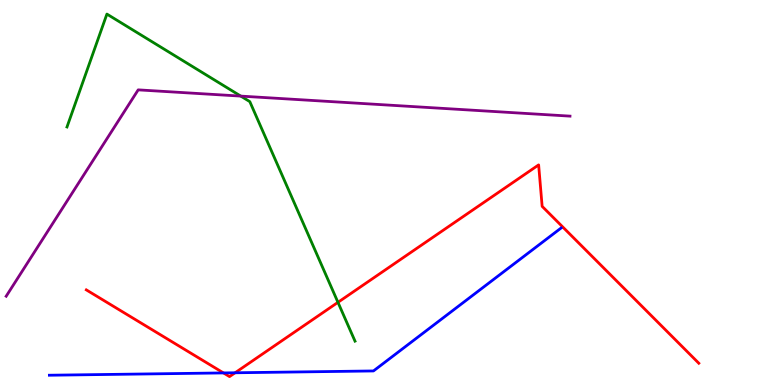[{'lines': ['blue', 'red'], 'intersections': [{'x': 2.88, 'y': 0.313}, {'x': 3.03, 'y': 0.317}]}, {'lines': ['green', 'red'], 'intersections': [{'x': 4.36, 'y': 2.15}]}, {'lines': ['purple', 'red'], 'intersections': []}, {'lines': ['blue', 'green'], 'intersections': []}, {'lines': ['blue', 'purple'], 'intersections': []}, {'lines': ['green', 'purple'], 'intersections': [{'x': 3.11, 'y': 7.5}]}]